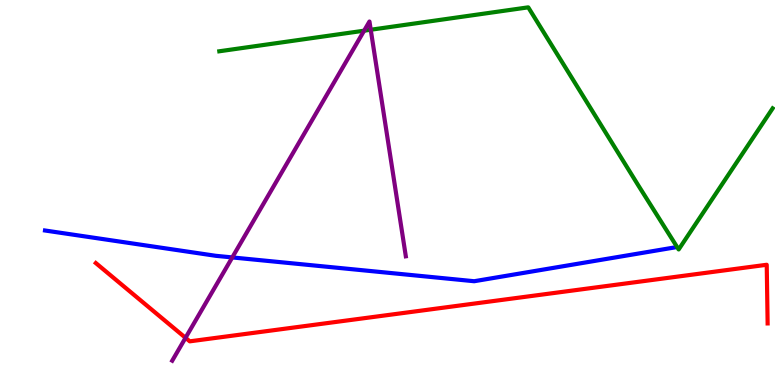[{'lines': ['blue', 'red'], 'intersections': []}, {'lines': ['green', 'red'], 'intersections': []}, {'lines': ['purple', 'red'], 'intersections': [{'x': 2.39, 'y': 1.23}]}, {'lines': ['blue', 'green'], 'intersections': []}, {'lines': ['blue', 'purple'], 'intersections': [{'x': 3.0, 'y': 3.31}]}, {'lines': ['green', 'purple'], 'intersections': [{'x': 4.7, 'y': 9.2}, {'x': 4.78, 'y': 9.23}]}]